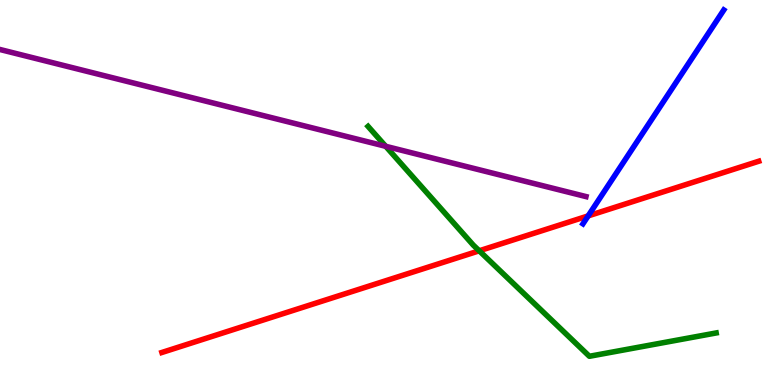[{'lines': ['blue', 'red'], 'intersections': [{'x': 7.59, 'y': 4.39}]}, {'lines': ['green', 'red'], 'intersections': [{'x': 6.18, 'y': 3.49}]}, {'lines': ['purple', 'red'], 'intersections': []}, {'lines': ['blue', 'green'], 'intersections': []}, {'lines': ['blue', 'purple'], 'intersections': []}, {'lines': ['green', 'purple'], 'intersections': [{'x': 4.98, 'y': 6.2}]}]